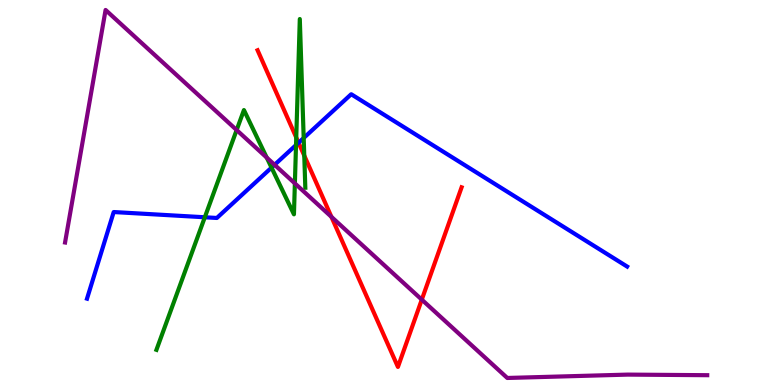[{'lines': ['blue', 'red'], 'intersections': [{'x': 3.85, 'y': 6.29}]}, {'lines': ['green', 'red'], 'intersections': [{'x': 3.82, 'y': 6.43}, {'x': 3.93, 'y': 5.96}]}, {'lines': ['purple', 'red'], 'intersections': [{'x': 4.28, 'y': 4.37}, {'x': 5.44, 'y': 2.22}]}, {'lines': ['blue', 'green'], 'intersections': [{'x': 2.64, 'y': 4.36}, {'x': 3.5, 'y': 5.65}, {'x': 3.82, 'y': 6.23}, {'x': 3.92, 'y': 6.42}]}, {'lines': ['blue', 'purple'], 'intersections': [{'x': 3.54, 'y': 5.72}]}, {'lines': ['green', 'purple'], 'intersections': [{'x': 3.05, 'y': 6.62}, {'x': 3.44, 'y': 5.91}, {'x': 3.8, 'y': 5.24}]}]